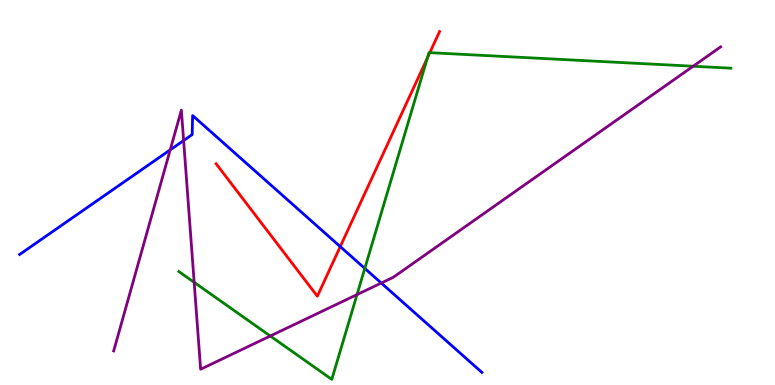[{'lines': ['blue', 'red'], 'intersections': [{'x': 4.39, 'y': 3.59}]}, {'lines': ['green', 'red'], 'intersections': [{'x': 5.52, 'y': 8.5}, {'x': 5.55, 'y': 8.63}]}, {'lines': ['purple', 'red'], 'intersections': []}, {'lines': ['blue', 'green'], 'intersections': [{'x': 4.71, 'y': 3.03}]}, {'lines': ['blue', 'purple'], 'intersections': [{'x': 2.2, 'y': 6.11}, {'x': 2.37, 'y': 6.35}, {'x': 4.92, 'y': 2.65}]}, {'lines': ['green', 'purple'], 'intersections': [{'x': 2.51, 'y': 2.67}, {'x': 3.49, 'y': 1.27}, {'x': 4.61, 'y': 2.35}, {'x': 8.94, 'y': 8.28}]}]